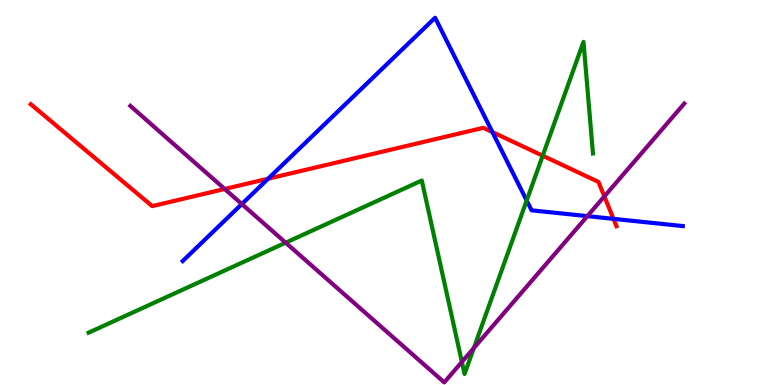[{'lines': ['blue', 'red'], 'intersections': [{'x': 3.46, 'y': 5.36}, {'x': 6.35, 'y': 6.57}, {'x': 7.92, 'y': 4.32}]}, {'lines': ['green', 'red'], 'intersections': [{'x': 7.0, 'y': 5.96}]}, {'lines': ['purple', 'red'], 'intersections': [{'x': 2.9, 'y': 5.09}, {'x': 7.8, 'y': 4.9}]}, {'lines': ['blue', 'green'], 'intersections': [{'x': 6.8, 'y': 4.79}]}, {'lines': ['blue', 'purple'], 'intersections': [{'x': 3.12, 'y': 4.7}, {'x': 7.58, 'y': 4.39}]}, {'lines': ['green', 'purple'], 'intersections': [{'x': 3.69, 'y': 3.7}, {'x': 5.96, 'y': 0.599}, {'x': 6.11, 'y': 0.961}]}]